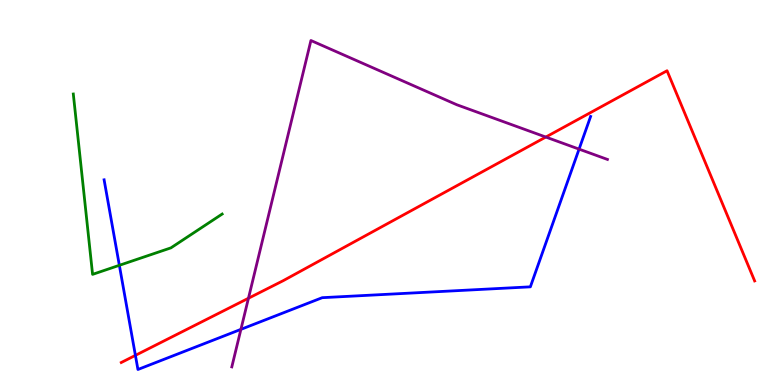[{'lines': ['blue', 'red'], 'intersections': [{'x': 1.75, 'y': 0.77}]}, {'lines': ['green', 'red'], 'intersections': []}, {'lines': ['purple', 'red'], 'intersections': [{'x': 3.21, 'y': 2.25}, {'x': 7.04, 'y': 6.44}]}, {'lines': ['blue', 'green'], 'intersections': [{'x': 1.54, 'y': 3.11}]}, {'lines': ['blue', 'purple'], 'intersections': [{'x': 3.11, 'y': 1.45}, {'x': 7.47, 'y': 6.13}]}, {'lines': ['green', 'purple'], 'intersections': []}]